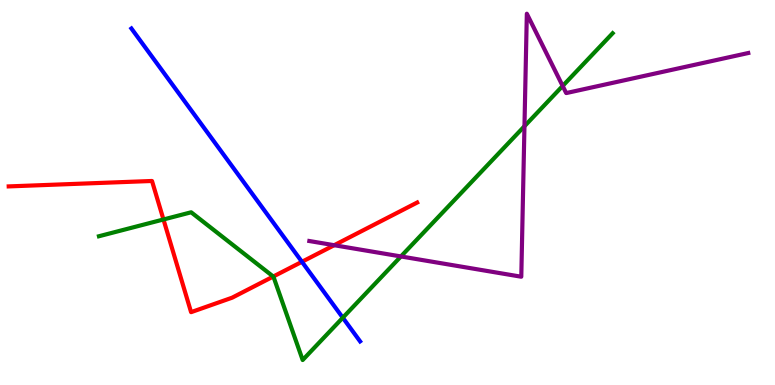[{'lines': ['blue', 'red'], 'intersections': [{'x': 3.9, 'y': 3.2}]}, {'lines': ['green', 'red'], 'intersections': [{'x': 2.11, 'y': 4.3}, {'x': 3.53, 'y': 2.82}]}, {'lines': ['purple', 'red'], 'intersections': [{'x': 4.31, 'y': 3.63}]}, {'lines': ['blue', 'green'], 'intersections': [{'x': 4.42, 'y': 1.75}]}, {'lines': ['blue', 'purple'], 'intersections': []}, {'lines': ['green', 'purple'], 'intersections': [{'x': 5.17, 'y': 3.34}, {'x': 6.77, 'y': 6.72}, {'x': 7.26, 'y': 7.77}]}]